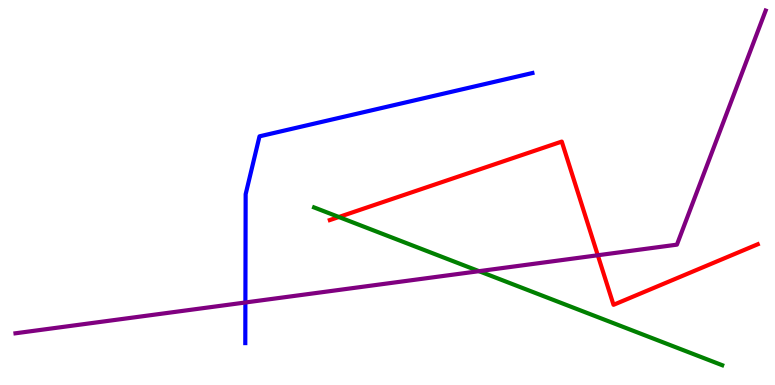[{'lines': ['blue', 'red'], 'intersections': []}, {'lines': ['green', 'red'], 'intersections': [{'x': 4.37, 'y': 4.36}]}, {'lines': ['purple', 'red'], 'intersections': [{'x': 7.71, 'y': 3.37}]}, {'lines': ['blue', 'green'], 'intersections': []}, {'lines': ['blue', 'purple'], 'intersections': [{'x': 3.17, 'y': 2.14}]}, {'lines': ['green', 'purple'], 'intersections': [{'x': 6.18, 'y': 2.96}]}]